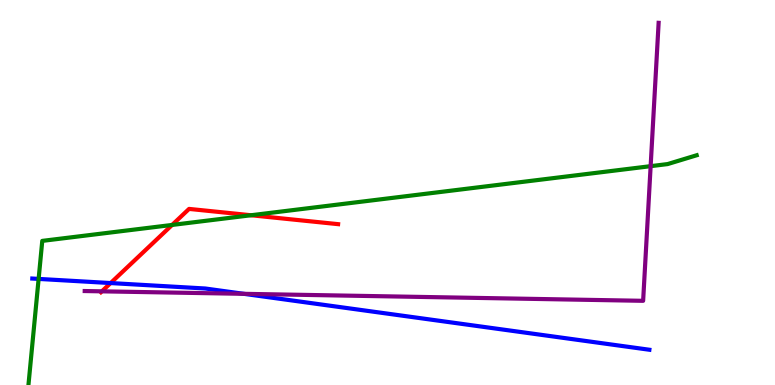[{'lines': ['blue', 'red'], 'intersections': [{'x': 1.43, 'y': 2.65}]}, {'lines': ['green', 'red'], 'intersections': [{'x': 2.22, 'y': 4.16}, {'x': 3.24, 'y': 4.41}]}, {'lines': ['purple', 'red'], 'intersections': [{'x': 1.31, 'y': 2.43}]}, {'lines': ['blue', 'green'], 'intersections': [{'x': 0.498, 'y': 2.76}]}, {'lines': ['blue', 'purple'], 'intersections': [{'x': 3.15, 'y': 2.37}]}, {'lines': ['green', 'purple'], 'intersections': [{'x': 8.4, 'y': 5.68}]}]